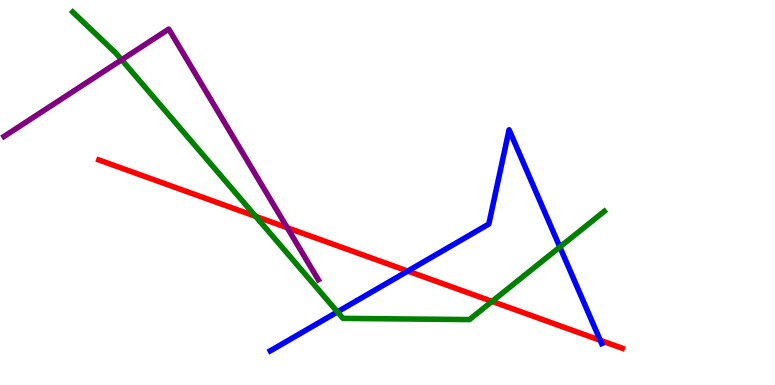[{'lines': ['blue', 'red'], 'intersections': [{'x': 5.26, 'y': 2.96}, {'x': 7.75, 'y': 1.16}]}, {'lines': ['green', 'red'], 'intersections': [{'x': 3.3, 'y': 4.38}, {'x': 6.35, 'y': 2.17}]}, {'lines': ['purple', 'red'], 'intersections': [{'x': 3.71, 'y': 4.08}]}, {'lines': ['blue', 'green'], 'intersections': [{'x': 4.35, 'y': 1.9}, {'x': 7.22, 'y': 3.58}]}, {'lines': ['blue', 'purple'], 'intersections': []}, {'lines': ['green', 'purple'], 'intersections': [{'x': 1.57, 'y': 8.45}]}]